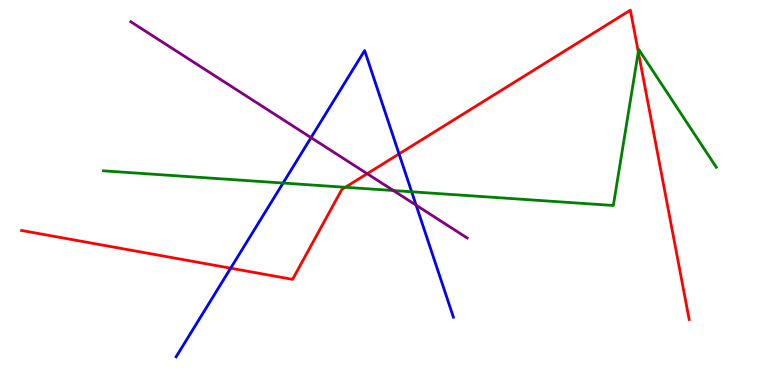[{'lines': ['blue', 'red'], 'intersections': [{'x': 2.98, 'y': 3.03}, {'x': 5.15, 'y': 6.0}]}, {'lines': ['green', 'red'], 'intersections': [{'x': 4.46, 'y': 5.14}, {'x': 8.24, 'y': 8.65}]}, {'lines': ['purple', 'red'], 'intersections': [{'x': 4.74, 'y': 5.49}]}, {'lines': ['blue', 'green'], 'intersections': [{'x': 3.65, 'y': 5.25}, {'x': 5.31, 'y': 5.02}]}, {'lines': ['blue', 'purple'], 'intersections': [{'x': 4.01, 'y': 6.43}, {'x': 5.37, 'y': 4.67}]}, {'lines': ['green', 'purple'], 'intersections': [{'x': 5.08, 'y': 5.05}]}]